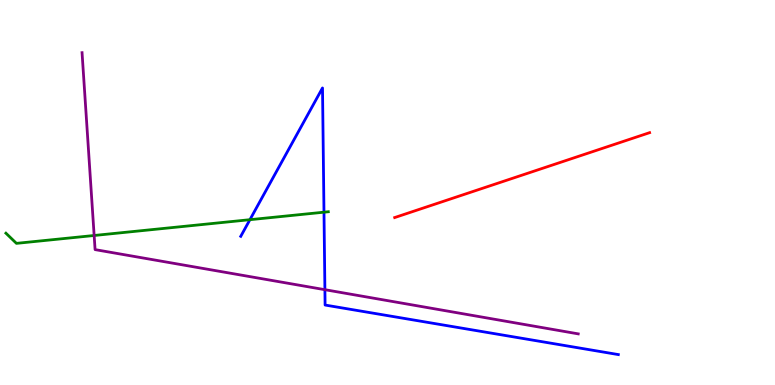[{'lines': ['blue', 'red'], 'intersections': []}, {'lines': ['green', 'red'], 'intersections': []}, {'lines': ['purple', 'red'], 'intersections': []}, {'lines': ['blue', 'green'], 'intersections': [{'x': 3.22, 'y': 4.29}, {'x': 4.18, 'y': 4.49}]}, {'lines': ['blue', 'purple'], 'intersections': [{'x': 4.19, 'y': 2.48}]}, {'lines': ['green', 'purple'], 'intersections': [{'x': 1.21, 'y': 3.88}]}]